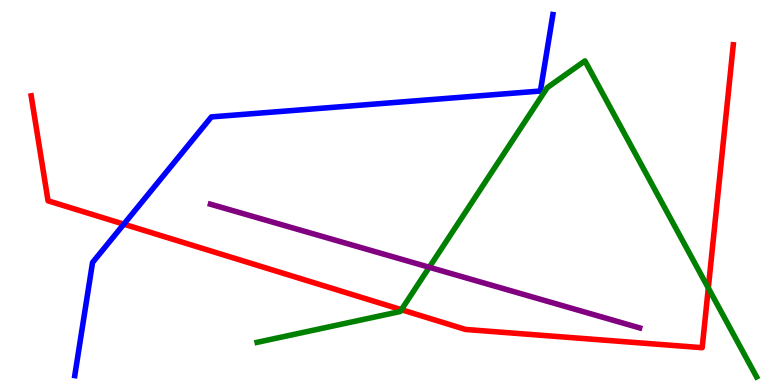[{'lines': ['blue', 'red'], 'intersections': [{'x': 1.6, 'y': 4.18}]}, {'lines': ['green', 'red'], 'intersections': [{'x': 5.18, 'y': 1.96}, {'x': 9.14, 'y': 2.52}]}, {'lines': ['purple', 'red'], 'intersections': []}, {'lines': ['blue', 'green'], 'intersections': []}, {'lines': ['blue', 'purple'], 'intersections': []}, {'lines': ['green', 'purple'], 'intersections': [{'x': 5.54, 'y': 3.06}]}]